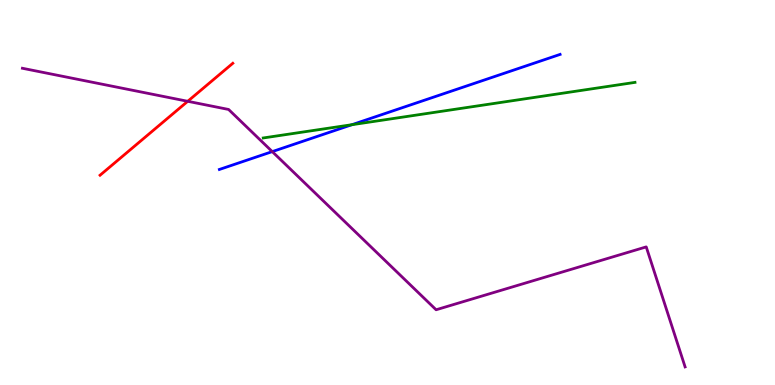[{'lines': ['blue', 'red'], 'intersections': []}, {'lines': ['green', 'red'], 'intersections': []}, {'lines': ['purple', 'red'], 'intersections': [{'x': 2.42, 'y': 7.37}]}, {'lines': ['blue', 'green'], 'intersections': [{'x': 4.54, 'y': 6.76}]}, {'lines': ['blue', 'purple'], 'intersections': [{'x': 3.51, 'y': 6.06}]}, {'lines': ['green', 'purple'], 'intersections': []}]